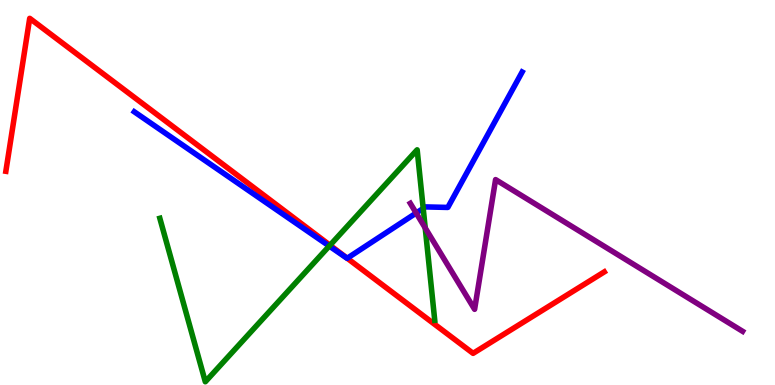[{'lines': ['blue', 'red'], 'intersections': [{'x': 4.48, 'y': 3.29}]}, {'lines': ['green', 'red'], 'intersections': [{'x': 4.26, 'y': 3.63}]}, {'lines': ['purple', 'red'], 'intersections': []}, {'lines': ['blue', 'green'], 'intersections': [{'x': 4.25, 'y': 3.61}, {'x': 5.46, 'y': 4.59}]}, {'lines': ['blue', 'purple'], 'intersections': [{'x': 5.37, 'y': 4.47}]}, {'lines': ['green', 'purple'], 'intersections': [{'x': 5.49, 'y': 4.08}]}]